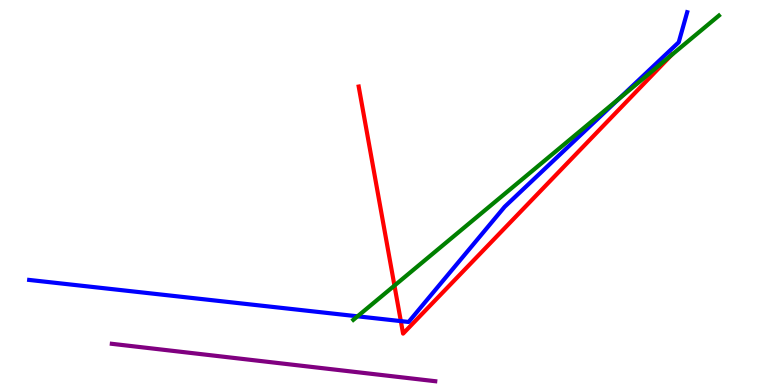[{'lines': ['blue', 'red'], 'intersections': [{'x': 5.17, 'y': 1.66}]}, {'lines': ['green', 'red'], 'intersections': [{'x': 5.09, 'y': 2.58}, {'x': 8.66, 'y': 8.57}]}, {'lines': ['purple', 'red'], 'intersections': []}, {'lines': ['blue', 'green'], 'intersections': [{'x': 4.61, 'y': 1.78}, {'x': 7.98, 'y': 7.43}]}, {'lines': ['blue', 'purple'], 'intersections': []}, {'lines': ['green', 'purple'], 'intersections': []}]